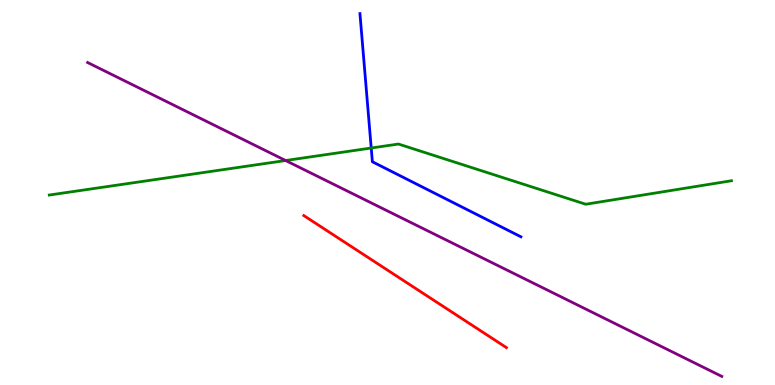[{'lines': ['blue', 'red'], 'intersections': []}, {'lines': ['green', 'red'], 'intersections': []}, {'lines': ['purple', 'red'], 'intersections': []}, {'lines': ['blue', 'green'], 'intersections': [{'x': 4.79, 'y': 6.16}]}, {'lines': ['blue', 'purple'], 'intersections': []}, {'lines': ['green', 'purple'], 'intersections': [{'x': 3.69, 'y': 5.83}]}]